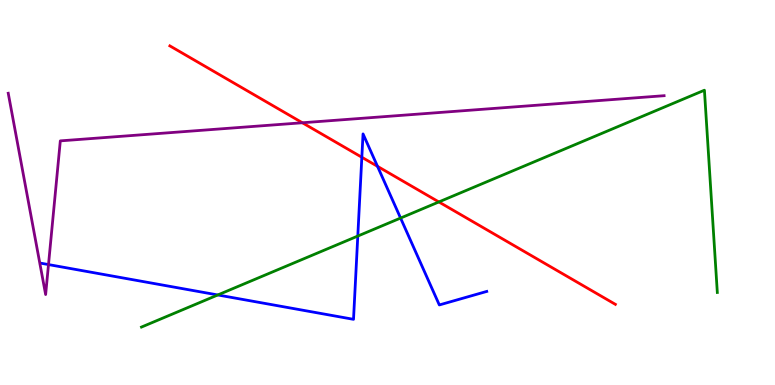[{'lines': ['blue', 'red'], 'intersections': [{'x': 4.67, 'y': 5.92}, {'x': 4.87, 'y': 5.68}]}, {'lines': ['green', 'red'], 'intersections': [{'x': 5.66, 'y': 4.75}]}, {'lines': ['purple', 'red'], 'intersections': [{'x': 3.9, 'y': 6.81}]}, {'lines': ['blue', 'green'], 'intersections': [{'x': 2.81, 'y': 2.34}, {'x': 4.62, 'y': 3.87}, {'x': 5.17, 'y': 4.34}]}, {'lines': ['blue', 'purple'], 'intersections': [{'x': 0.626, 'y': 3.13}]}, {'lines': ['green', 'purple'], 'intersections': []}]